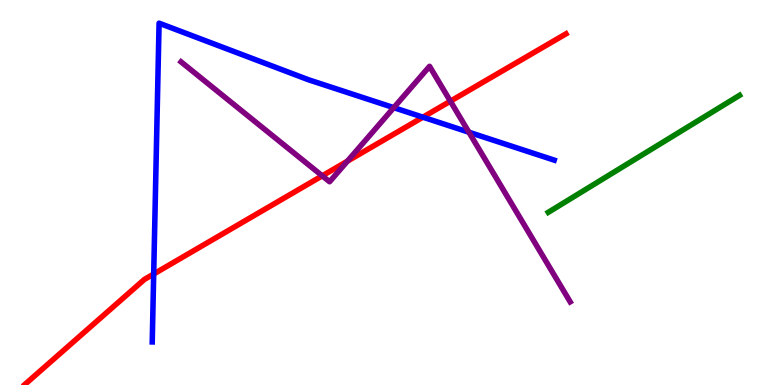[{'lines': ['blue', 'red'], 'intersections': [{'x': 1.98, 'y': 2.88}, {'x': 5.46, 'y': 6.96}]}, {'lines': ['green', 'red'], 'intersections': []}, {'lines': ['purple', 'red'], 'intersections': [{'x': 4.16, 'y': 5.43}, {'x': 4.48, 'y': 5.81}, {'x': 5.81, 'y': 7.37}]}, {'lines': ['blue', 'green'], 'intersections': []}, {'lines': ['blue', 'purple'], 'intersections': [{'x': 5.08, 'y': 7.2}, {'x': 6.05, 'y': 6.57}]}, {'lines': ['green', 'purple'], 'intersections': []}]